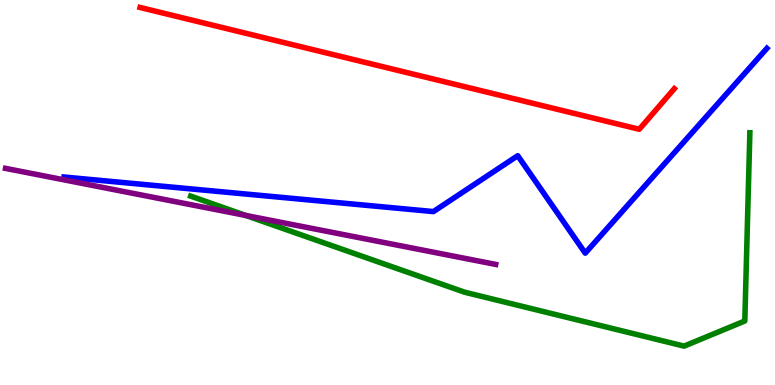[{'lines': ['blue', 'red'], 'intersections': []}, {'lines': ['green', 'red'], 'intersections': []}, {'lines': ['purple', 'red'], 'intersections': []}, {'lines': ['blue', 'green'], 'intersections': []}, {'lines': ['blue', 'purple'], 'intersections': []}, {'lines': ['green', 'purple'], 'intersections': [{'x': 3.17, 'y': 4.4}]}]